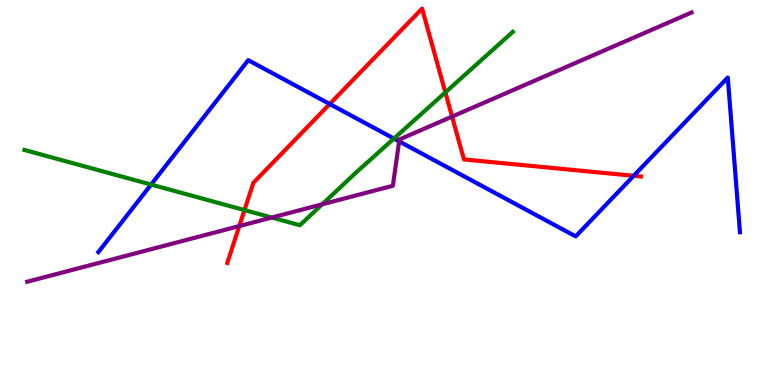[{'lines': ['blue', 'red'], 'intersections': [{'x': 4.25, 'y': 7.3}, {'x': 8.18, 'y': 5.43}]}, {'lines': ['green', 'red'], 'intersections': [{'x': 3.15, 'y': 4.54}, {'x': 5.75, 'y': 7.6}]}, {'lines': ['purple', 'red'], 'intersections': [{'x': 3.09, 'y': 4.13}, {'x': 5.83, 'y': 6.97}]}, {'lines': ['blue', 'green'], 'intersections': [{'x': 1.95, 'y': 5.21}, {'x': 5.08, 'y': 6.4}]}, {'lines': ['blue', 'purple'], 'intersections': [{'x': 5.15, 'y': 6.33}]}, {'lines': ['green', 'purple'], 'intersections': [{'x': 3.51, 'y': 4.35}, {'x': 4.16, 'y': 4.69}]}]